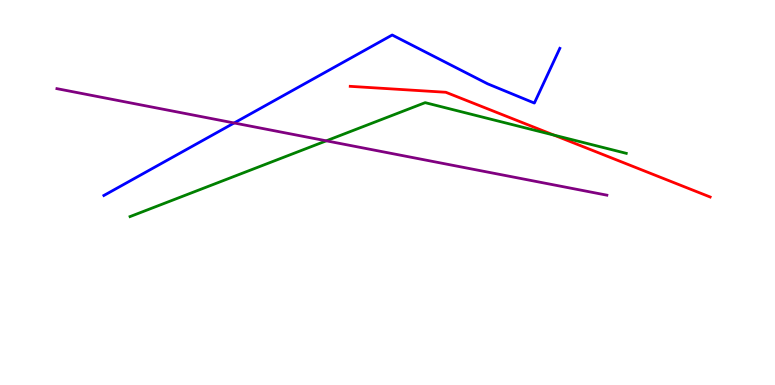[{'lines': ['blue', 'red'], 'intersections': []}, {'lines': ['green', 'red'], 'intersections': [{'x': 7.15, 'y': 6.49}]}, {'lines': ['purple', 'red'], 'intersections': []}, {'lines': ['blue', 'green'], 'intersections': []}, {'lines': ['blue', 'purple'], 'intersections': [{'x': 3.02, 'y': 6.81}]}, {'lines': ['green', 'purple'], 'intersections': [{'x': 4.21, 'y': 6.34}]}]